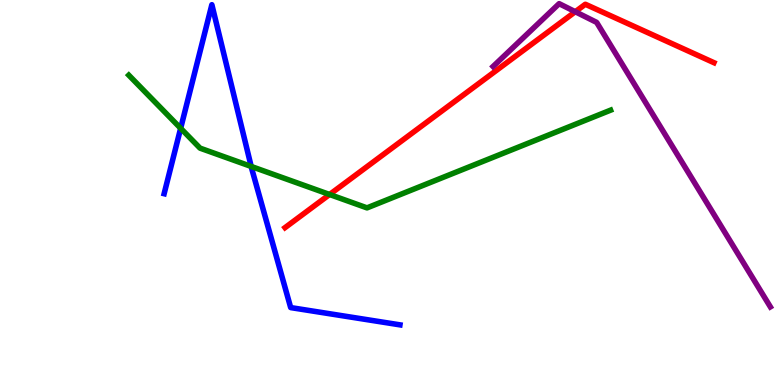[{'lines': ['blue', 'red'], 'intersections': []}, {'lines': ['green', 'red'], 'intersections': [{'x': 4.25, 'y': 4.95}]}, {'lines': ['purple', 'red'], 'intersections': [{'x': 7.42, 'y': 9.7}]}, {'lines': ['blue', 'green'], 'intersections': [{'x': 2.33, 'y': 6.67}, {'x': 3.24, 'y': 5.68}]}, {'lines': ['blue', 'purple'], 'intersections': []}, {'lines': ['green', 'purple'], 'intersections': []}]